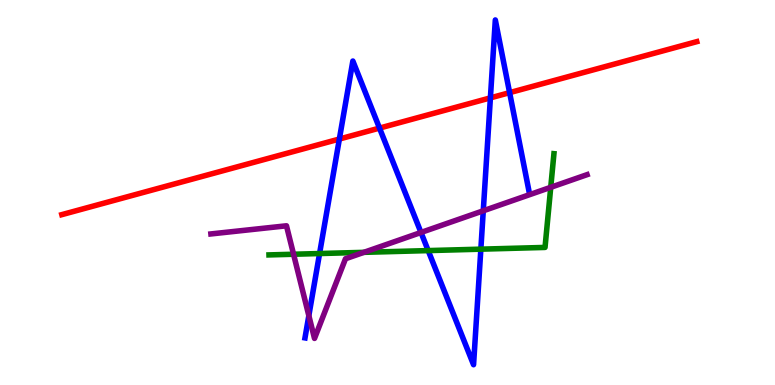[{'lines': ['blue', 'red'], 'intersections': [{'x': 4.38, 'y': 6.39}, {'x': 4.9, 'y': 6.67}, {'x': 6.33, 'y': 7.46}, {'x': 6.58, 'y': 7.59}]}, {'lines': ['green', 'red'], 'intersections': []}, {'lines': ['purple', 'red'], 'intersections': []}, {'lines': ['blue', 'green'], 'intersections': [{'x': 4.12, 'y': 3.41}, {'x': 5.53, 'y': 3.49}, {'x': 6.2, 'y': 3.53}]}, {'lines': ['blue', 'purple'], 'intersections': [{'x': 3.99, 'y': 1.8}, {'x': 5.43, 'y': 3.96}, {'x': 6.24, 'y': 4.52}]}, {'lines': ['green', 'purple'], 'intersections': [{'x': 3.79, 'y': 3.4}, {'x': 4.7, 'y': 3.45}, {'x': 7.11, 'y': 5.13}]}]